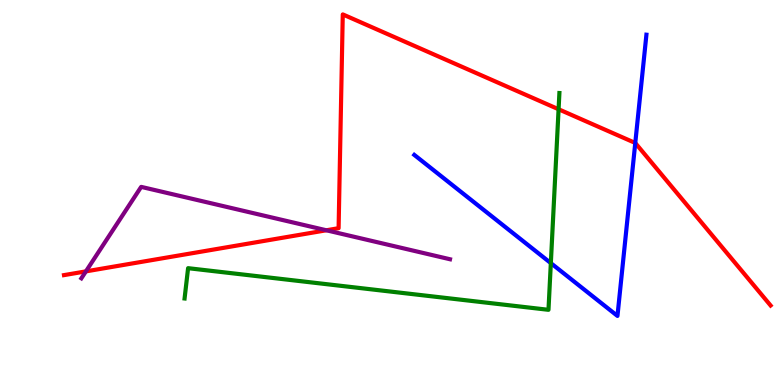[{'lines': ['blue', 'red'], 'intersections': [{'x': 8.2, 'y': 6.29}]}, {'lines': ['green', 'red'], 'intersections': [{'x': 7.21, 'y': 7.16}]}, {'lines': ['purple', 'red'], 'intersections': [{'x': 1.11, 'y': 2.95}, {'x': 4.21, 'y': 4.02}]}, {'lines': ['blue', 'green'], 'intersections': [{'x': 7.11, 'y': 3.17}]}, {'lines': ['blue', 'purple'], 'intersections': []}, {'lines': ['green', 'purple'], 'intersections': []}]